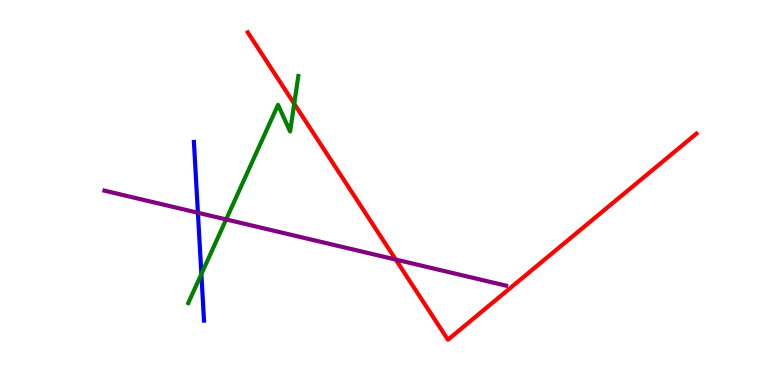[{'lines': ['blue', 'red'], 'intersections': []}, {'lines': ['green', 'red'], 'intersections': [{'x': 3.8, 'y': 7.31}]}, {'lines': ['purple', 'red'], 'intersections': [{'x': 5.11, 'y': 3.26}]}, {'lines': ['blue', 'green'], 'intersections': [{'x': 2.6, 'y': 2.88}]}, {'lines': ['blue', 'purple'], 'intersections': [{'x': 2.55, 'y': 4.47}]}, {'lines': ['green', 'purple'], 'intersections': [{'x': 2.92, 'y': 4.3}]}]